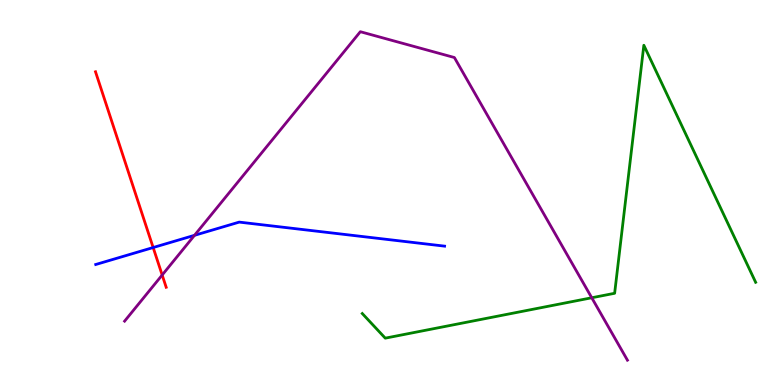[{'lines': ['blue', 'red'], 'intersections': [{'x': 1.98, 'y': 3.57}]}, {'lines': ['green', 'red'], 'intersections': []}, {'lines': ['purple', 'red'], 'intersections': [{'x': 2.09, 'y': 2.86}]}, {'lines': ['blue', 'green'], 'intersections': []}, {'lines': ['blue', 'purple'], 'intersections': [{'x': 2.51, 'y': 3.89}]}, {'lines': ['green', 'purple'], 'intersections': [{'x': 7.64, 'y': 2.27}]}]